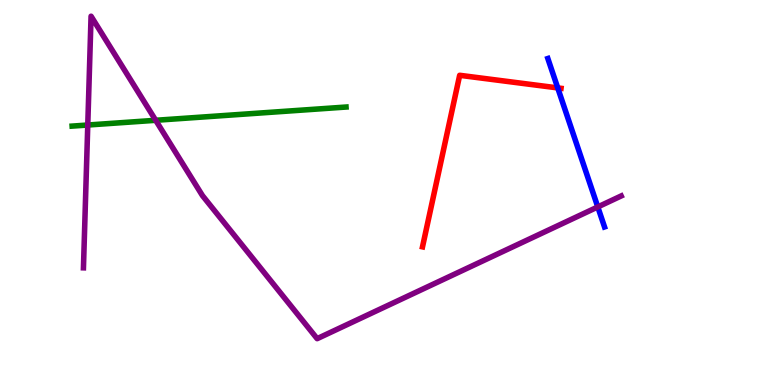[{'lines': ['blue', 'red'], 'intersections': [{'x': 7.2, 'y': 7.72}]}, {'lines': ['green', 'red'], 'intersections': []}, {'lines': ['purple', 'red'], 'intersections': []}, {'lines': ['blue', 'green'], 'intersections': []}, {'lines': ['blue', 'purple'], 'intersections': [{'x': 7.71, 'y': 4.63}]}, {'lines': ['green', 'purple'], 'intersections': [{'x': 1.13, 'y': 6.75}, {'x': 2.01, 'y': 6.88}]}]